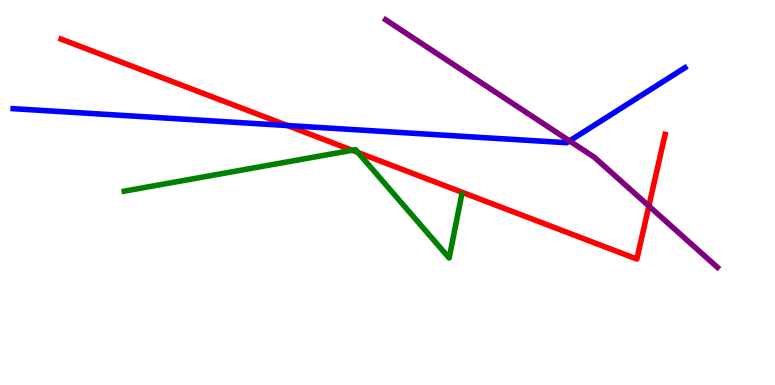[{'lines': ['blue', 'red'], 'intersections': [{'x': 3.71, 'y': 6.74}]}, {'lines': ['green', 'red'], 'intersections': [{'x': 4.54, 'y': 6.1}, {'x': 4.62, 'y': 6.04}]}, {'lines': ['purple', 'red'], 'intersections': [{'x': 8.37, 'y': 4.65}]}, {'lines': ['blue', 'green'], 'intersections': []}, {'lines': ['blue', 'purple'], 'intersections': [{'x': 7.35, 'y': 6.34}]}, {'lines': ['green', 'purple'], 'intersections': []}]